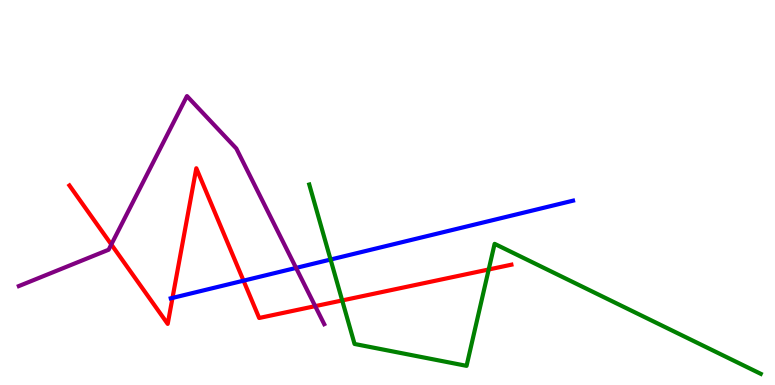[{'lines': ['blue', 'red'], 'intersections': [{'x': 2.23, 'y': 2.26}, {'x': 3.14, 'y': 2.71}]}, {'lines': ['green', 'red'], 'intersections': [{'x': 4.42, 'y': 2.2}, {'x': 6.31, 'y': 3.0}]}, {'lines': ['purple', 'red'], 'intersections': [{'x': 1.44, 'y': 3.65}, {'x': 4.07, 'y': 2.05}]}, {'lines': ['blue', 'green'], 'intersections': [{'x': 4.27, 'y': 3.26}]}, {'lines': ['blue', 'purple'], 'intersections': [{'x': 3.82, 'y': 3.04}]}, {'lines': ['green', 'purple'], 'intersections': []}]